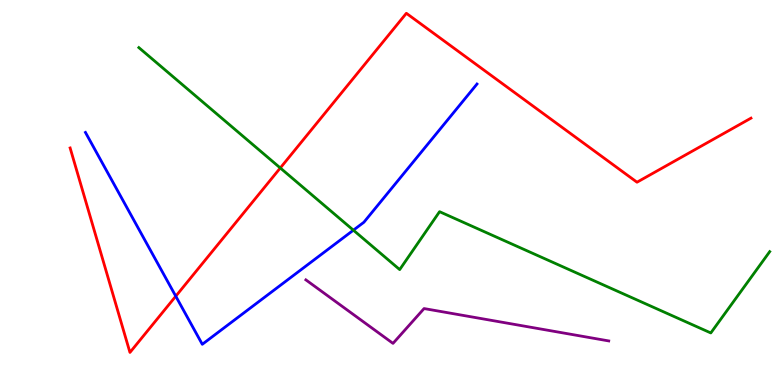[{'lines': ['blue', 'red'], 'intersections': [{'x': 2.27, 'y': 2.31}]}, {'lines': ['green', 'red'], 'intersections': [{'x': 3.62, 'y': 5.64}]}, {'lines': ['purple', 'red'], 'intersections': []}, {'lines': ['blue', 'green'], 'intersections': [{'x': 4.56, 'y': 4.02}]}, {'lines': ['blue', 'purple'], 'intersections': []}, {'lines': ['green', 'purple'], 'intersections': []}]